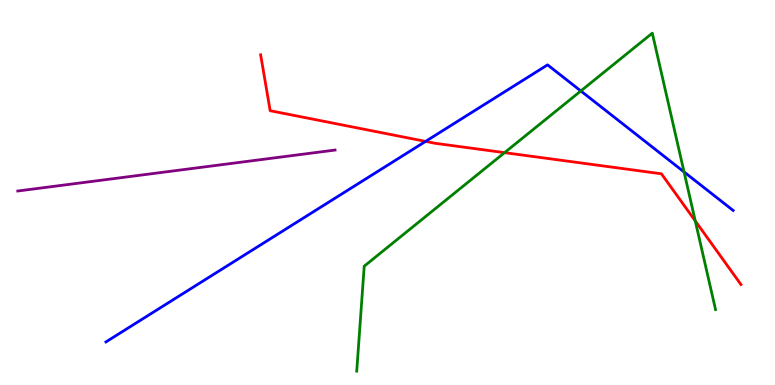[{'lines': ['blue', 'red'], 'intersections': [{'x': 5.49, 'y': 6.33}]}, {'lines': ['green', 'red'], 'intersections': [{'x': 6.51, 'y': 6.04}, {'x': 8.97, 'y': 4.26}]}, {'lines': ['purple', 'red'], 'intersections': []}, {'lines': ['blue', 'green'], 'intersections': [{'x': 7.49, 'y': 7.64}, {'x': 8.83, 'y': 5.53}]}, {'lines': ['blue', 'purple'], 'intersections': []}, {'lines': ['green', 'purple'], 'intersections': []}]